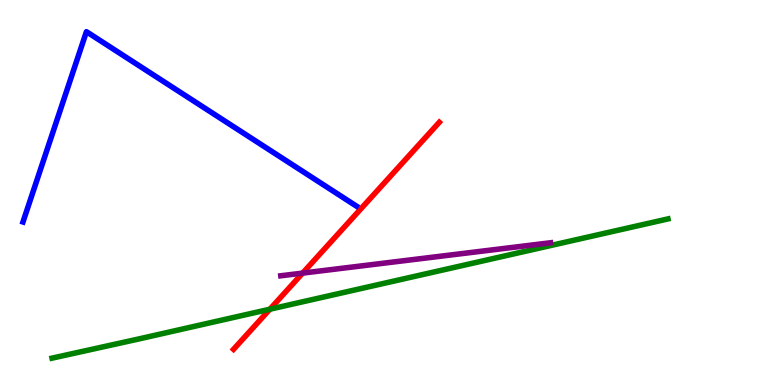[{'lines': ['blue', 'red'], 'intersections': []}, {'lines': ['green', 'red'], 'intersections': [{'x': 3.48, 'y': 1.97}]}, {'lines': ['purple', 'red'], 'intersections': [{'x': 3.9, 'y': 2.91}]}, {'lines': ['blue', 'green'], 'intersections': []}, {'lines': ['blue', 'purple'], 'intersections': []}, {'lines': ['green', 'purple'], 'intersections': []}]